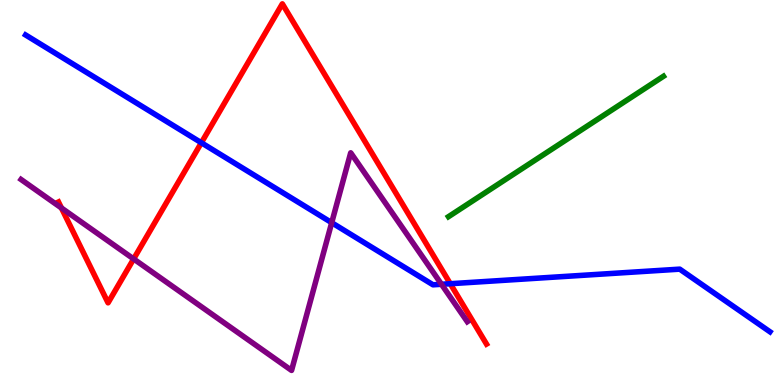[{'lines': ['blue', 'red'], 'intersections': [{'x': 2.6, 'y': 6.29}, {'x': 5.81, 'y': 2.63}]}, {'lines': ['green', 'red'], 'intersections': []}, {'lines': ['purple', 'red'], 'intersections': [{'x': 0.793, 'y': 4.6}, {'x': 1.72, 'y': 3.27}]}, {'lines': ['blue', 'green'], 'intersections': []}, {'lines': ['blue', 'purple'], 'intersections': [{'x': 4.28, 'y': 4.22}, {'x': 5.7, 'y': 2.62}]}, {'lines': ['green', 'purple'], 'intersections': []}]